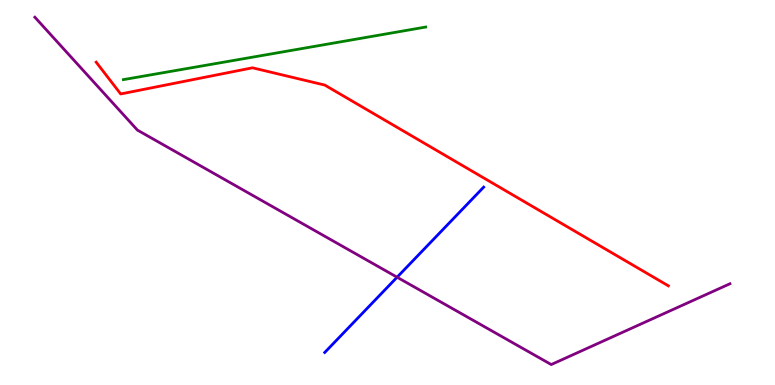[{'lines': ['blue', 'red'], 'intersections': []}, {'lines': ['green', 'red'], 'intersections': []}, {'lines': ['purple', 'red'], 'intersections': []}, {'lines': ['blue', 'green'], 'intersections': []}, {'lines': ['blue', 'purple'], 'intersections': [{'x': 5.12, 'y': 2.8}]}, {'lines': ['green', 'purple'], 'intersections': []}]